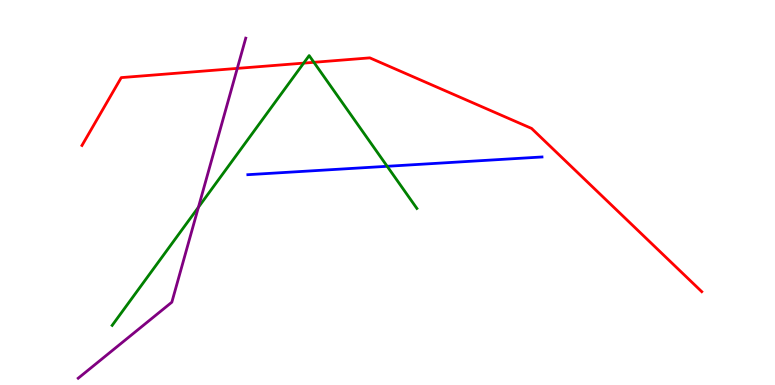[{'lines': ['blue', 'red'], 'intersections': []}, {'lines': ['green', 'red'], 'intersections': [{'x': 3.92, 'y': 8.36}, {'x': 4.05, 'y': 8.38}]}, {'lines': ['purple', 'red'], 'intersections': [{'x': 3.06, 'y': 8.22}]}, {'lines': ['blue', 'green'], 'intersections': [{'x': 5.0, 'y': 5.68}]}, {'lines': ['blue', 'purple'], 'intersections': []}, {'lines': ['green', 'purple'], 'intersections': [{'x': 2.56, 'y': 4.62}]}]